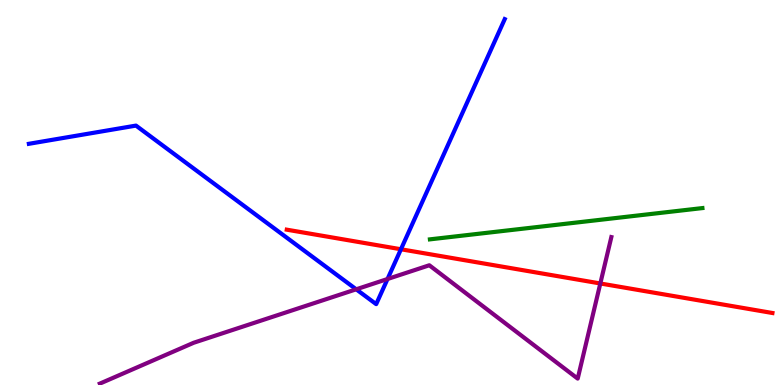[{'lines': ['blue', 'red'], 'intersections': [{'x': 5.17, 'y': 3.53}]}, {'lines': ['green', 'red'], 'intersections': []}, {'lines': ['purple', 'red'], 'intersections': [{'x': 7.75, 'y': 2.64}]}, {'lines': ['blue', 'green'], 'intersections': []}, {'lines': ['blue', 'purple'], 'intersections': [{'x': 4.6, 'y': 2.49}, {'x': 5.0, 'y': 2.75}]}, {'lines': ['green', 'purple'], 'intersections': []}]